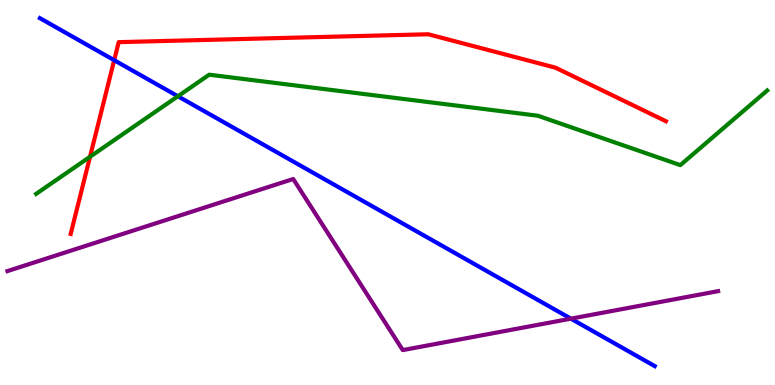[{'lines': ['blue', 'red'], 'intersections': [{'x': 1.47, 'y': 8.44}]}, {'lines': ['green', 'red'], 'intersections': [{'x': 1.16, 'y': 5.93}]}, {'lines': ['purple', 'red'], 'intersections': []}, {'lines': ['blue', 'green'], 'intersections': [{'x': 2.3, 'y': 7.5}]}, {'lines': ['blue', 'purple'], 'intersections': [{'x': 7.37, 'y': 1.72}]}, {'lines': ['green', 'purple'], 'intersections': []}]